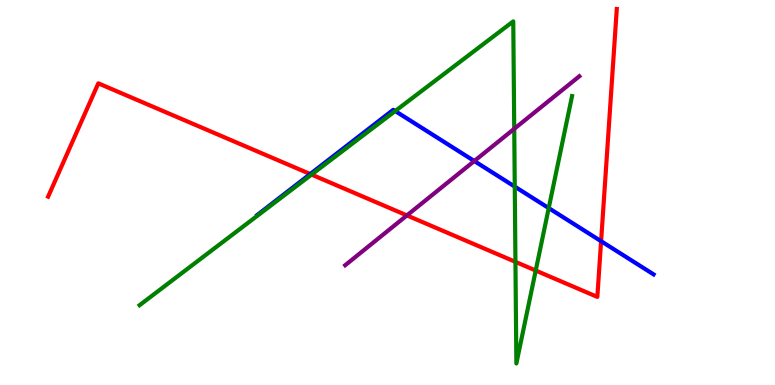[{'lines': ['blue', 'red'], 'intersections': [{'x': 4.0, 'y': 5.48}, {'x': 7.76, 'y': 3.74}]}, {'lines': ['green', 'red'], 'intersections': [{'x': 4.02, 'y': 5.47}, {'x': 6.65, 'y': 3.2}, {'x': 6.91, 'y': 2.97}]}, {'lines': ['purple', 'red'], 'intersections': [{'x': 5.25, 'y': 4.4}]}, {'lines': ['blue', 'green'], 'intersections': [{'x': 5.1, 'y': 7.12}, {'x': 6.64, 'y': 5.15}, {'x': 7.08, 'y': 4.6}]}, {'lines': ['blue', 'purple'], 'intersections': [{'x': 6.12, 'y': 5.82}]}, {'lines': ['green', 'purple'], 'intersections': [{'x': 6.64, 'y': 6.65}]}]